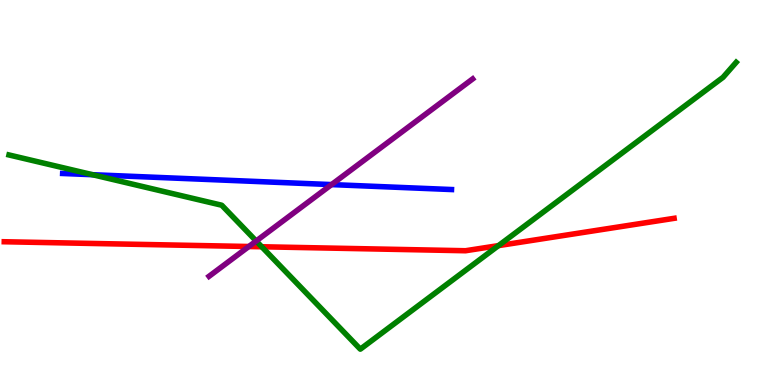[{'lines': ['blue', 'red'], 'intersections': []}, {'lines': ['green', 'red'], 'intersections': [{'x': 3.38, 'y': 3.59}, {'x': 6.43, 'y': 3.62}]}, {'lines': ['purple', 'red'], 'intersections': [{'x': 3.21, 'y': 3.6}]}, {'lines': ['blue', 'green'], 'intersections': [{'x': 1.19, 'y': 5.46}]}, {'lines': ['blue', 'purple'], 'intersections': [{'x': 4.28, 'y': 5.21}]}, {'lines': ['green', 'purple'], 'intersections': [{'x': 3.31, 'y': 3.74}]}]